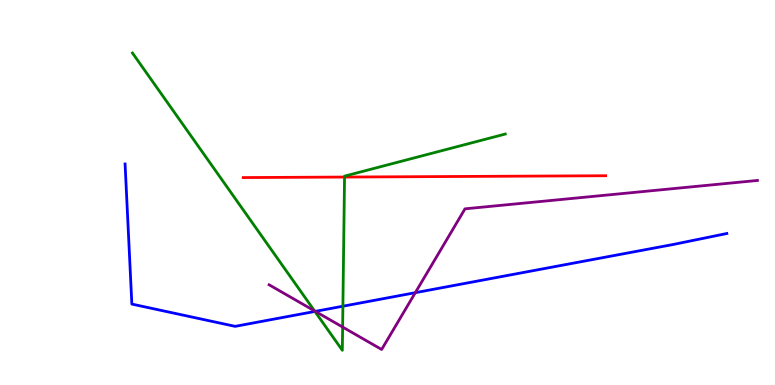[{'lines': ['blue', 'red'], 'intersections': []}, {'lines': ['green', 'red'], 'intersections': [{'x': 4.45, 'y': 5.4}]}, {'lines': ['purple', 'red'], 'intersections': []}, {'lines': ['blue', 'green'], 'intersections': [{'x': 4.06, 'y': 1.91}, {'x': 4.42, 'y': 2.05}]}, {'lines': ['blue', 'purple'], 'intersections': [{'x': 4.07, 'y': 1.91}, {'x': 5.36, 'y': 2.4}]}, {'lines': ['green', 'purple'], 'intersections': [{'x': 4.06, 'y': 1.92}, {'x': 4.42, 'y': 1.51}]}]